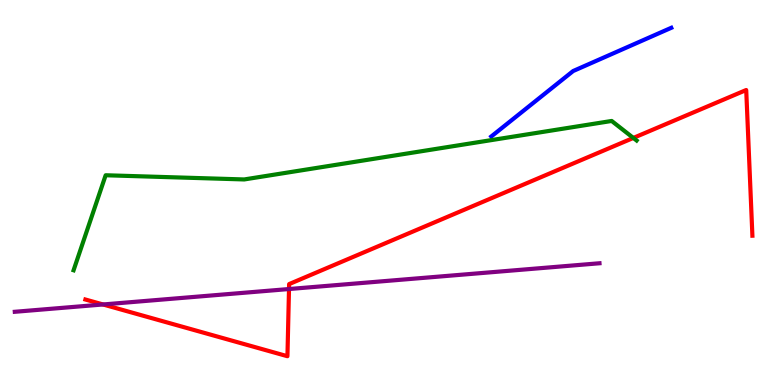[{'lines': ['blue', 'red'], 'intersections': []}, {'lines': ['green', 'red'], 'intersections': [{'x': 8.17, 'y': 6.42}]}, {'lines': ['purple', 'red'], 'intersections': [{'x': 1.33, 'y': 2.09}, {'x': 3.73, 'y': 2.49}]}, {'lines': ['blue', 'green'], 'intersections': []}, {'lines': ['blue', 'purple'], 'intersections': []}, {'lines': ['green', 'purple'], 'intersections': []}]